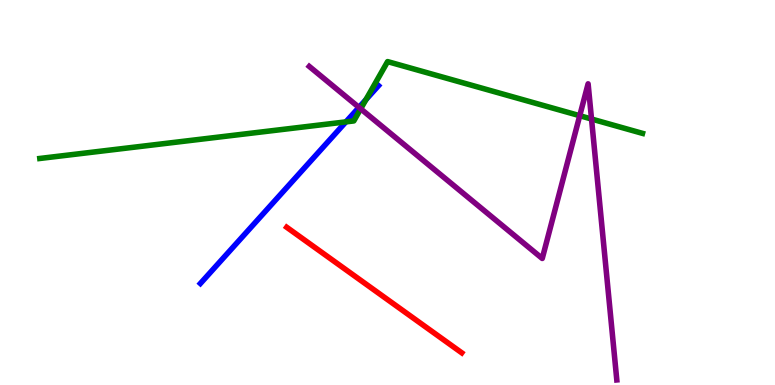[{'lines': ['blue', 'red'], 'intersections': []}, {'lines': ['green', 'red'], 'intersections': []}, {'lines': ['purple', 'red'], 'intersections': []}, {'lines': ['blue', 'green'], 'intersections': [{'x': 4.46, 'y': 6.83}, {'x': 4.72, 'y': 7.41}]}, {'lines': ['blue', 'purple'], 'intersections': [{'x': 4.63, 'y': 7.21}]}, {'lines': ['green', 'purple'], 'intersections': [{'x': 4.65, 'y': 7.17}, {'x': 7.48, 'y': 6.99}, {'x': 7.63, 'y': 6.91}]}]